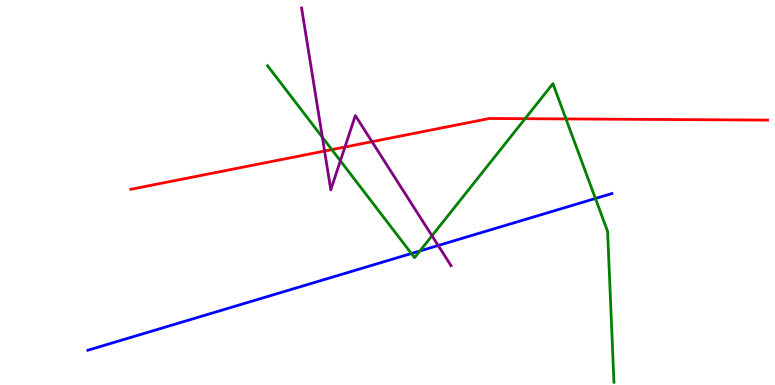[{'lines': ['blue', 'red'], 'intersections': []}, {'lines': ['green', 'red'], 'intersections': [{'x': 4.28, 'y': 6.11}, {'x': 6.78, 'y': 6.92}, {'x': 7.3, 'y': 6.91}]}, {'lines': ['purple', 'red'], 'intersections': [{'x': 4.19, 'y': 6.08}, {'x': 4.45, 'y': 6.18}, {'x': 4.8, 'y': 6.32}]}, {'lines': ['blue', 'green'], 'intersections': [{'x': 5.31, 'y': 3.42}, {'x': 5.42, 'y': 3.48}, {'x': 7.68, 'y': 4.84}]}, {'lines': ['blue', 'purple'], 'intersections': [{'x': 5.65, 'y': 3.62}]}, {'lines': ['green', 'purple'], 'intersections': [{'x': 4.16, 'y': 6.43}, {'x': 4.39, 'y': 5.82}, {'x': 5.57, 'y': 3.88}]}]